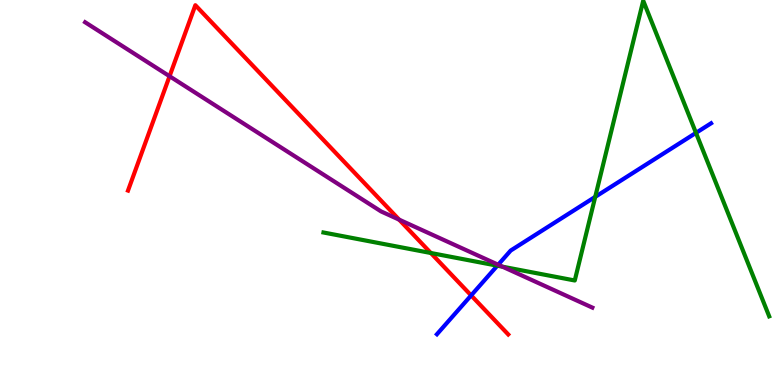[{'lines': ['blue', 'red'], 'intersections': [{'x': 6.08, 'y': 2.33}]}, {'lines': ['green', 'red'], 'intersections': [{'x': 5.56, 'y': 3.43}]}, {'lines': ['purple', 'red'], 'intersections': [{'x': 2.19, 'y': 8.02}, {'x': 5.15, 'y': 4.29}]}, {'lines': ['blue', 'green'], 'intersections': [{'x': 6.42, 'y': 3.1}, {'x': 7.68, 'y': 4.89}, {'x': 8.98, 'y': 6.55}]}, {'lines': ['blue', 'purple'], 'intersections': [{'x': 6.43, 'y': 3.12}]}, {'lines': ['green', 'purple'], 'intersections': [{'x': 6.48, 'y': 3.07}]}]